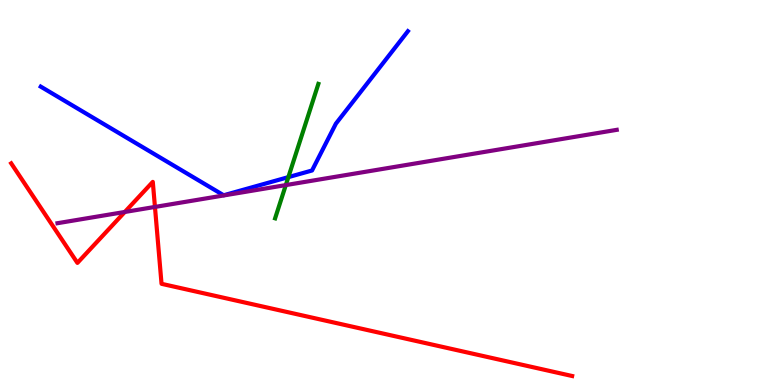[{'lines': ['blue', 'red'], 'intersections': []}, {'lines': ['green', 'red'], 'intersections': []}, {'lines': ['purple', 'red'], 'intersections': [{'x': 1.61, 'y': 4.49}, {'x': 2.0, 'y': 4.63}]}, {'lines': ['blue', 'green'], 'intersections': [{'x': 3.72, 'y': 5.4}]}, {'lines': ['blue', 'purple'], 'intersections': []}, {'lines': ['green', 'purple'], 'intersections': [{'x': 3.69, 'y': 5.19}]}]